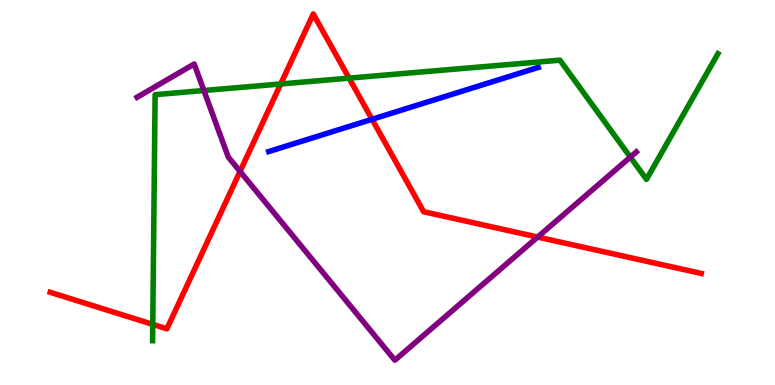[{'lines': ['blue', 'red'], 'intersections': [{'x': 4.8, 'y': 6.9}]}, {'lines': ['green', 'red'], 'intersections': [{'x': 1.97, 'y': 1.57}, {'x': 3.62, 'y': 7.82}, {'x': 4.5, 'y': 7.97}]}, {'lines': ['purple', 'red'], 'intersections': [{'x': 3.1, 'y': 5.55}, {'x': 6.94, 'y': 3.84}]}, {'lines': ['blue', 'green'], 'intersections': []}, {'lines': ['blue', 'purple'], 'intersections': []}, {'lines': ['green', 'purple'], 'intersections': [{'x': 2.63, 'y': 7.65}, {'x': 8.13, 'y': 5.92}]}]